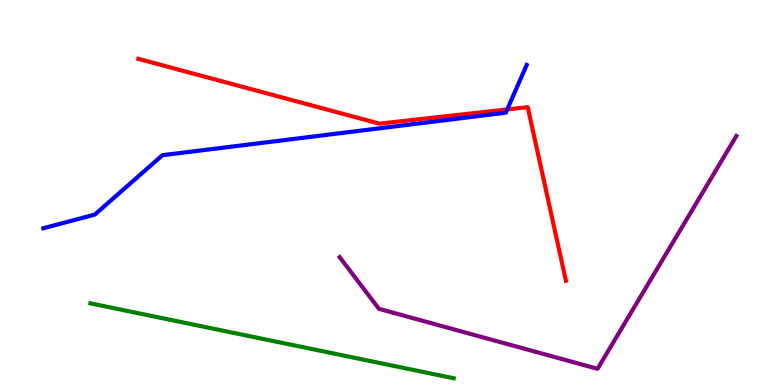[{'lines': ['blue', 'red'], 'intersections': [{'x': 6.54, 'y': 7.16}]}, {'lines': ['green', 'red'], 'intersections': []}, {'lines': ['purple', 'red'], 'intersections': []}, {'lines': ['blue', 'green'], 'intersections': []}, {'lines': ['blue', 'purple'], 'intersections': []}, {'lines': ['green', 'purple'], 'intersections': []}]